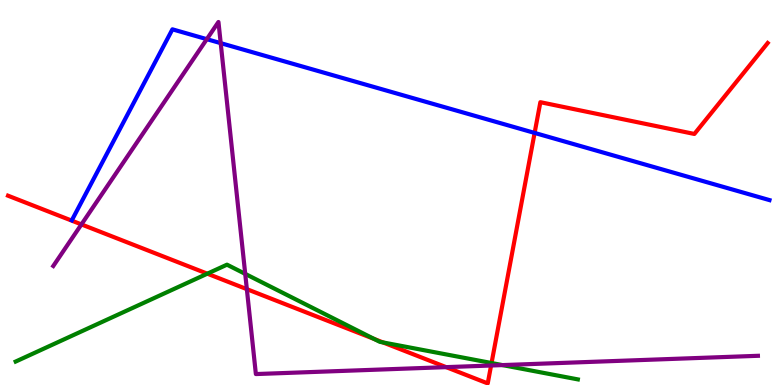[{'lines': ['blue', 'red'], 'intersections': [{'x': 6.9, 'y': 6.55}]}, {'lines': ['green', 'red'], 'intersections': [{'x': 2.68, 'y': 2.89}, {'x': 4.83, 'y': 1.2}, {'x': 4.94, 'y': 1.11}, {'x': 6.34, 'y': 0.571}]}, {'lines': ['purple', 'red'], 'intersections': [{'x': 1.05, 'y': 4.17}, {'x': 3.19, 'y': 2.49}, {'x': 5.76, 'y': 0.464}, {'x': 6.34, 'y': 0.506}]}, {'lines': ['blue', 'green'], 'intersections': []}, {'lines': ['blue', 'purple'], 'intersections': [{'x': 2.67, 'y': 8.98}, {'x': 2.85, 'y': 8.88}]}, {'lines': ['green', 'purple'], 'intersections': [{'x': 3.16, 'y': 2.89}, {'x': 6.48, 'y': 0.517}]}]